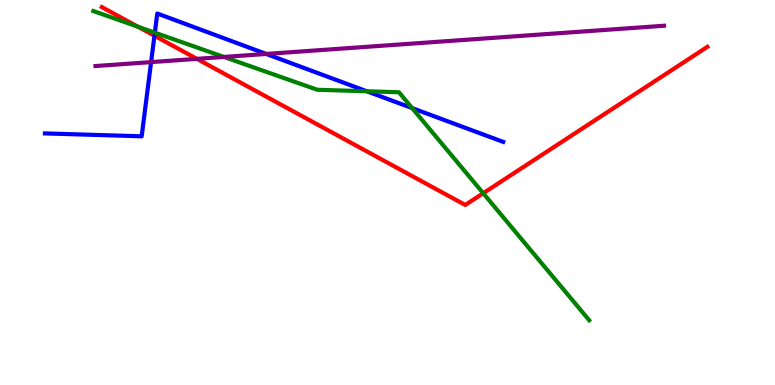[{'lines': ['blue', 'red'], 'intersections': [{'x': 1.99, 'y': 9.07}]}, {'lines': ['green', 'red'], 'intersections': [{'x': 1.78, 'y': 9.31}, {'x': 6.24, 'y': 4.98}]}, {'lines': ['purple', 'red'], 'intersections': [{'x': 2.54, 'y': 8.47}]}, {'lines': ['blue', 'green'], 'intersections': [{'x': 2.0, 'y': 9.15}, {'x': 4.73, 'y': 7.63}, {'x': 5.32, 'y': 7.19}]}, {'lines': ['blue', 'purple'], 'intersections': [{'x': 1.95, 'y': 8.39}, {'x': 3.44, 'y': 8.6}]}, {'lines': ['green', 'purple'], 'intersections': [{'x': 2.89, 'y': 8.52}]}]